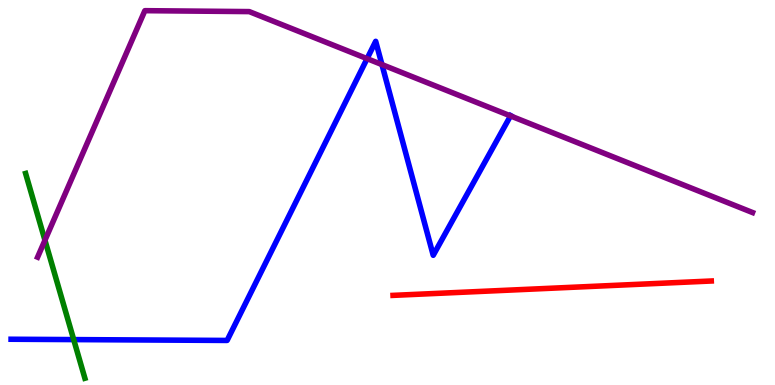[{'lines': ['blue', 'red'], 'intersections': []}, {'lines': ['green', 'red'], 'intersections': []}, {'lines': ['purple', 'red'], 'intersections': []}, {'lines': ['blue', 'green'], 'intersections': [{'x': 0.951, 'y': 1.18}]}, {'lines': ['blue', 'purple'], 'intersections': [{'x': 4.74, 'y': 8.48}, {'x': 4.93, 'y': 8.32}, {'x': 6.59, 'y': 6.99}]}, {'lines': ['green', 'purple'], 'intersections': [{'x': 0.58, 'y': 3.76}]}]